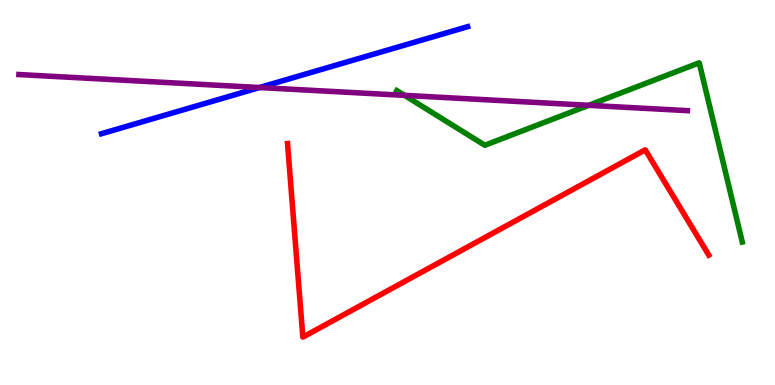[{'lines': ['blue', 'red'], 'intersections': []}, {'lines': ['green', 'red'], 'intersections': []}, {'lines': ['purple', 'red'], 'intersections': []}, {'lines': ['blue', 'green'], 'intersections': []}, {'lines': ['blue', 'purple'], 'intersections': [{'x': 3.35, 'y': 7.73}]}, {'lines': ['green', 'purple'], 'intersections': [{'x': 5.22, 'y': 7.52}, {'x': 7.6, 'y': 7.26}]}]